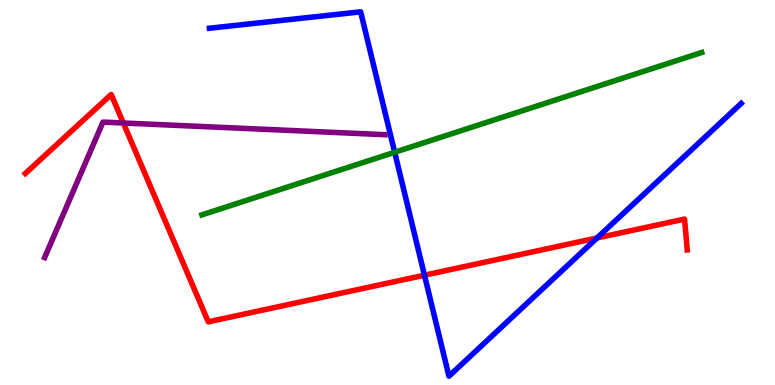[{'lines': ['blue', 'red'], 'intersections': [{'x': 5.48, 'y': 2.85}, {'x': 7.7, 'y': 3.82}]}, {'lines': ['green', 'red'], 'intersections': []}, {'lines': ['purple', 'red'], 'intersections': [{'x': 1.59, 'y': 6.81}]}, {'lines': ['blue', 'green'], 'intersections': [{'x': 5.09, 'y': 6.05}]}, {'lines': ['blue', 'purple'], 'intersections': []}, {'lines': ['green', 'purple'], 'intersections': []}]